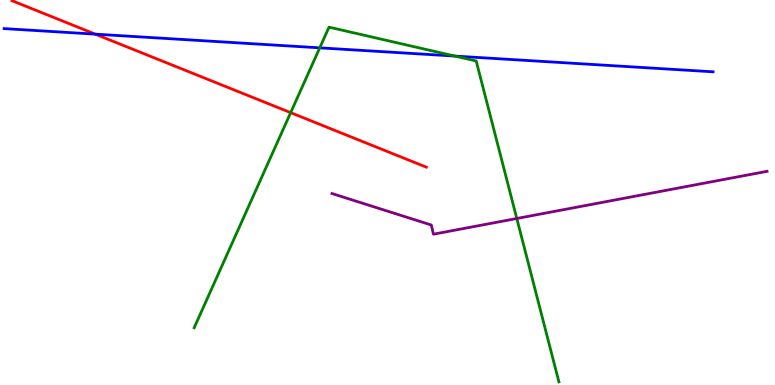[{'lines': ['blue', 'red'], 'intersections': [{'x': 1.23, 'y': 9.11}]}, {'lines': ['green', 'red'], 'intersections': [{'x': 3.75, 'y': 7.07}]}, {'lines': ['purple', 'red'], 'intersections': []}, {'lines': ['blue', 'green'], 'intersections': [{'x': 4.13, 'y': 8.76}, {'x': 5.87, 'y': 8.54}]}, {'lines': ['blue', 'purple'], 'intersections': []}, {'lines': ['green', 'purple'], 'intersections': [{'x': 6.67, 'y': 4.32}]}]